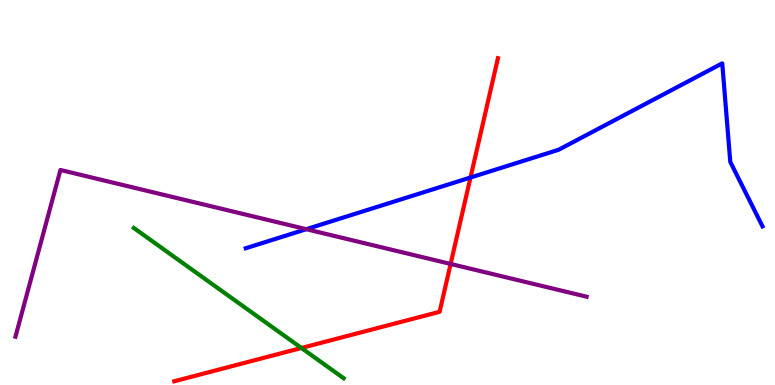[{'lines': ['blue', 'red'], 'intersections': [{'x': 6.07, 'y': 5.39}]}, {'lines': ['green', 'red'], 'intersections': [{'x': 3.89, 'y': 0.962}]}, {'lines': ['purple', 'red'], 'intersections': [{'x': 5.81, 'y': 3.14}]}, {'lines': ['blue', 'green'], 'intersections': []}, {'lines': ['blue', 'purple'], 'intersections': [{'x': 3.95, 'y': 4.05}]}, {'lines': ['green', 'purple'], 'intersections': []}]